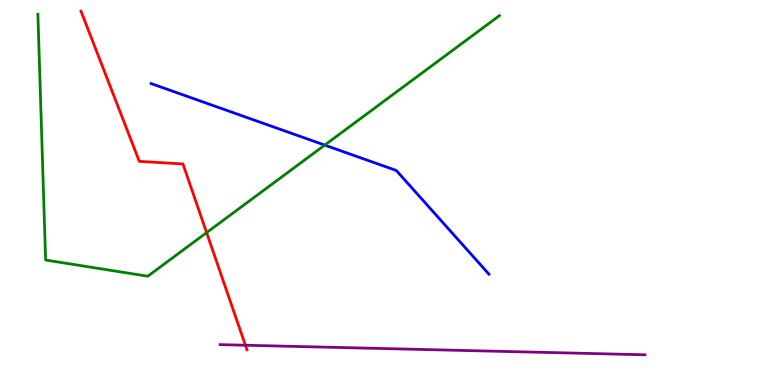[{'lines': ['blue', 'red'], 'intersections': []}, {'lines': ['green', 'red'], 'intersections': [{'x': 2.67, 'y': 3.96}]}, {'lines': ['purple', 'red'], 'intersections': [{'x': 3.17, 'y': 1.03}]}, {'lines': ['blue', 'green'], 'intersections': [{'x': 4.19, 'y': 6.23}]}, {'lines': ['blue', 'purple'], 'intersections': []}, {'lines': ['green', 'purple'], 'intersections': []}]